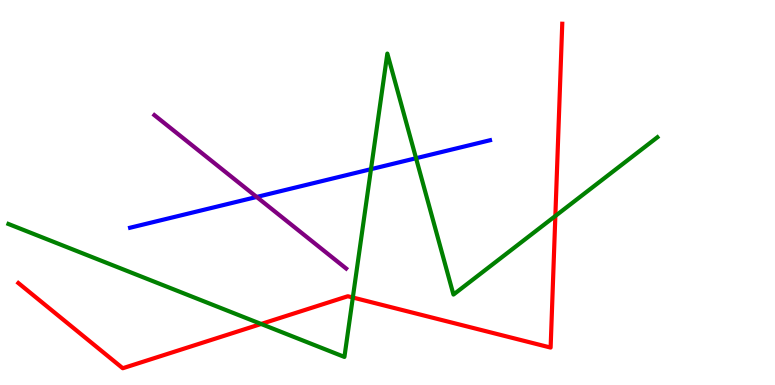[{'lines': ['blue', 'red'], 'intersections': []}, {'lines': ['green', 'red'], 'intersections': [{'x': 3.37, 'y': 1.59}, {'x': 4.55, 'y': 2.27}, {'x': 7.17, 'y': 4.39}]}, {'lines': ['purple', 'red'], 'intersections': []}, {'lines': ['blue', 'green'], 'intersections': [{'x': 4.79, 'y': 5.61}, {'x': 5.37, 'y': 5.89}]}, {'lines': ['blue', 'purple'], 'intersections': [{'x': 3.31, 'y': 4.88}]}, {'lines': ['green', 'purple'], 'intersections': []}]